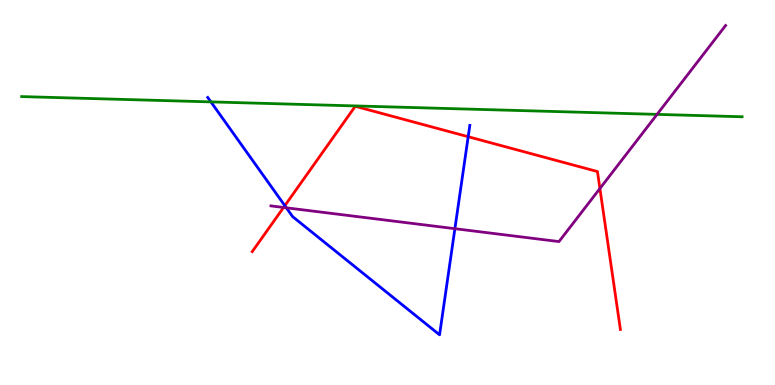[{'lines': ['blue', 'red'], 'intersections': [{'x': 3.68, 'y': 4.66}, {'x': 6.04, 'y': 6.45}]}, {'lines': ['green', 'red'], 'intersections': []}, {'lines': ['purple', 'red'], 'intersections': [{'x': 3.66, 'y': 4.61}, {'x': 7.74, 'y': 5.1}]}, {'lines': ['blue', 'green'], 'intersections': [{'x': 2.72, 'y': 7.35}]}, {'lines': ['blue', 'purple'], 'intersections': [{'x': 3.69, 'y': 4.6}, {'x': 5.87, 'y': 4.06}]}, {'lines': ['green', 'purple'], 'intersections': [{'x': 8.48, 'y': 7.03}]}]